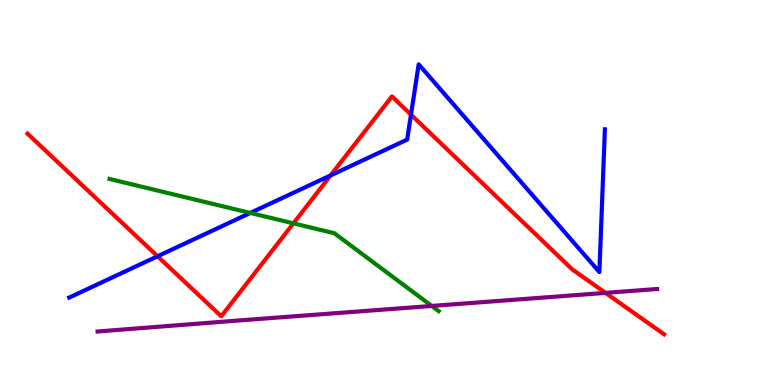[{'lines': ['blue', 'red'], 'intersections': [{'x': 2.03, 'y': 3.34}, {'x': 4.27, 'y': 5.44}, {'x': 5.3, 'y': 7.02}]}, {'lines': ['green', 'red'], 'intersections': [{'x': 3.79, 'y': 4.2}]}, {'lines': ['purple', 'red'], 'intersections': [{'x': 7.81, 'y': 2.39}]}, {'lines': ['blue', 'green'], 'intersections': [{'x': 3.23, 'y': 4.47}]}, {'lines': ['blue', 'purple'], 'intersections': []}, {'lines': ['green', 'purple'], 'intersections': [{'x': 5.57, 'y': 2.05}]}]